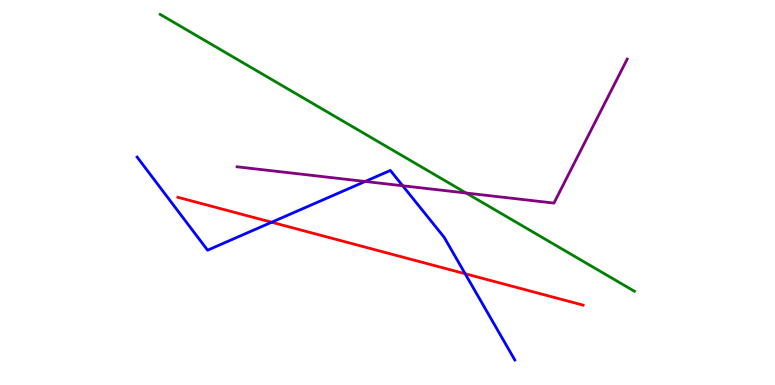[{'lines': ['blue', 'red'], 'intersections': [{'x': 3.51, 'y': 4.23}, {'x': 6.0, 'y': 2.89}]}, {'lines': ['green', 'red'], 'intersections': []}, {'lines': ['purple', 'red'], 'intersections': []}, {'lines': ['blue', 'green'], 'intersections': []}, {'lines': ['blue', 'purple'], 'intersections': [{'x': 4.71, 'y': 5.29}, {'x': 5.2, 'y': 5.18}]}, {'lines': ['green', 'purple'], 'intersections': [{'x': 6.02, 'y': 4.99}]}]